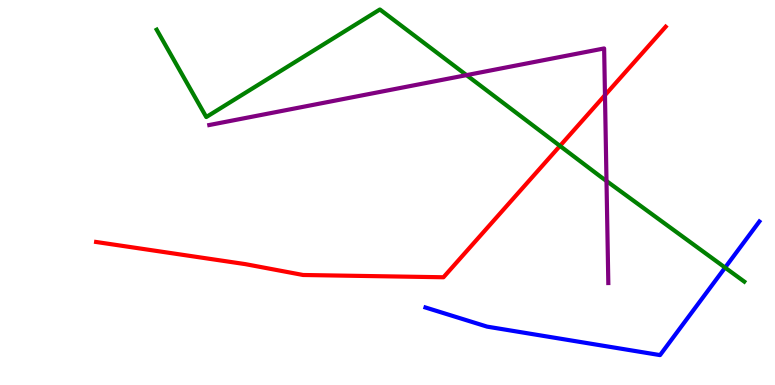[{'lines': ['blue', 'red'], 'intersections': []}, {'lines': ['green', 'red'], 'intersections': [{'x': 7.23, 'y': 6.21}]}, {'lines': ['purple', 'red'], 'intersections': [{'x': 7.81, 'y': 7.53}]}, {'lines': ['blue', 'green'], 'intersections': [{'x': 9.36, 'y': 3.05}]}, {'lines': ['blue', 'purple'], 'intersections': []}, {'lines': ['green', 'purple'], 'intersections': [{'x': 6.02, 'y': 8.05}, {'x': 7.83, 'y': 5.3}]}]